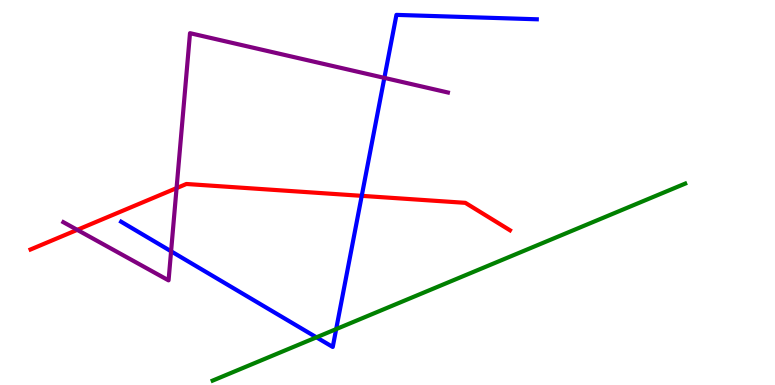[{'lines': ['blue', 'red'], 'intersections': [{'x': 4.67, 'y': 4.91}]}, {'lines': ['green', 'red'], 'intersections': []}, {'lines': ['purple', 'red'], 'intersections': [{'x': 0.997, 'y': 4.03}, {'x': 2.28, 'y': 5.11}]}, {'lines': ['blue', 'green'], 'intersections': [{'x': 4.08, 'y': 1.24}, {'x': 4.34, 'y': 1.45}]}, {'lines': ['blue', 'purple'], 'intersections': [{'x': 2.21, 'y': 3.47}, {'x': 4.96, 'y': 7.98}]}, {'lines': ['green', 'purple'], 'intersections': []}]